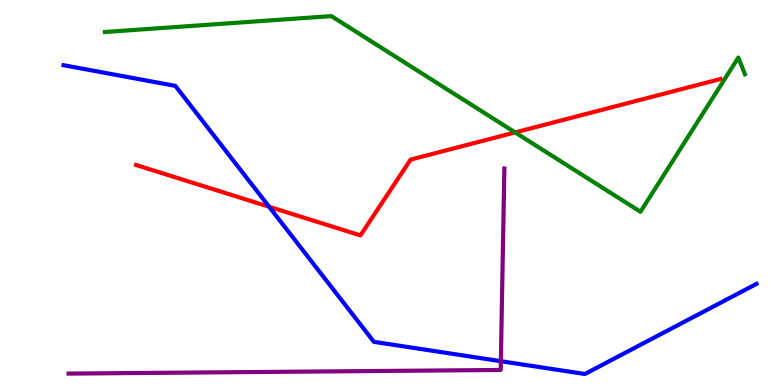[{'lines': ['blue', 'red'], 'intersections': [{'x': 3.47, 'y': 4.63}]}, {'lines': ['green', 'red'], 'intersections': [{'x': 6.65, 'y': 6.56}]}, {'lines': ['purple', 'red'], 'intersections': []}, {'lines': ['blue', 'green'], 'intersections': []}, {'lines': ['blue', 'purple'], 'intersections': [{'x': 6.46, 'y': 0.618}]}, {'lines': ['green', 'purple'], 'intersections': []}]